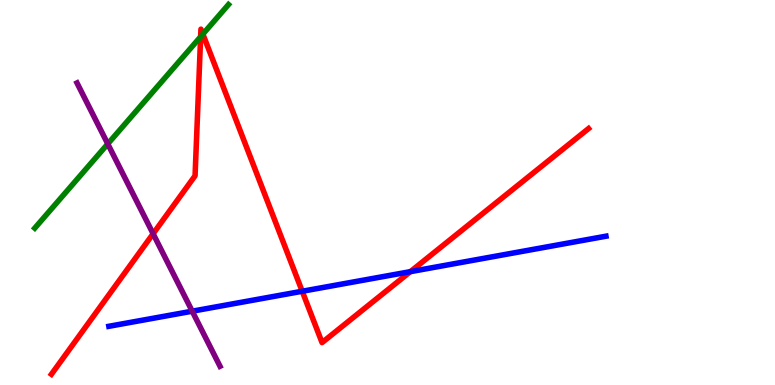[{'lines': ['blue', 'red'], 'intersections': [{'x': 3.9, 'y': 2.43}, {'x': 5.3, 'y': 2.94}]}, {'lines': ['green', 'red'], 'intersections': [{'x': 2.59, 'y': 9.05}, {'x': 2.62, 'y': 9.11}]}, {'lines': ['purple', 'red'], 'intersections': [{'x': 1.98, 'y': 3.93}]}, {'lines': ['blue', 'green'], 'intersections': []}, {'lines': ['blue', 'purple'], 'intersections': [{'x': 2.48, 'y': 1.92}]}, {'lines': ['green', 'purple'], 'intersections': [{'x': 1.39, 'y': 6.26}]}]